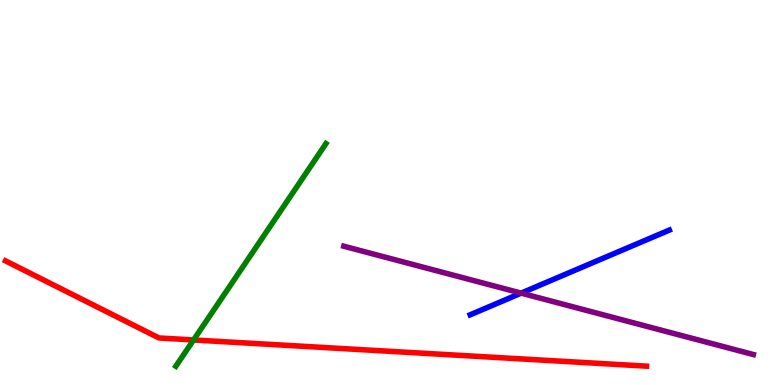[{'lines': ['blue', 'red'], 'intersections': []}, {'lines': ['green', 'red'], 'intersections': [{'x': 2.5, 'y': 1.17}]}, {'lines': ['purple', 'red'], 'intersections': []}, {'lines': ['blue', 'green'], 'intersections': []}, {'lines': ['blue', 'purple'], 'intersections': [{'x': 6.72, 'y': 2.39}]}, {'lines': ['green', 'purple'], 'intersections': []}]